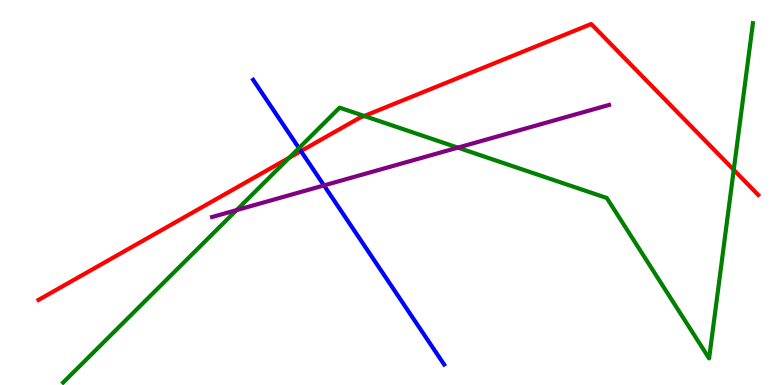[{'lines': ['blue', 'red'], 'intersections': [{'x': 3.88, 'y': 6.08}]}, {'lines': ['green', 'red'], 'intersections': [{'x': 3.73, 'y': 5.9}, {'x': 4.7, 'y': 6.99}, {'x': 9.47, 'y': 5.59}]}, {'lines': ['purple', 'red'], 'intersections': []}, {'lines': ['blue', 'green'], 'intersections': [{'x': 3.86, 'y': 6.15}]}, {'lines': ['blue', 'purple'], 'intersections': [{'x': 4.18, 'y': 5.18}]}, {'lines': ['green', 'purple'], 'intersections': [{'x': 3.05, 'y': 4.54}, {'x': 5.91, 'y': 6.17}]}]